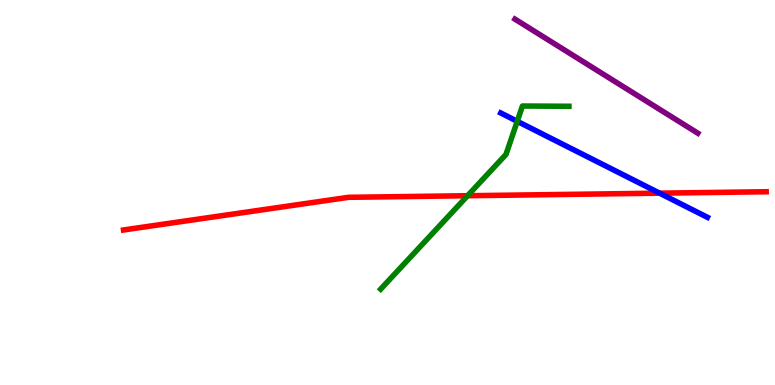[{'lines': ['blue', 'red'], 'intersections': [{'x': 8.51, 'y': 4.98}]}, {'lines': ['green', 'red'], 'intersections': [{'x': 6.03, 'y': 4.92}]}, {'lines': ['purple', 'red'], 'intersections': []}, {'lines': ['blue', 'green'], 'intersections': [{'x': 6.67, 'y': 6.85}]}, {'lines': ['blue', 'purple'], 'intersections': []}, {'lines': ['green', 'purple'], 'intersections': []}]